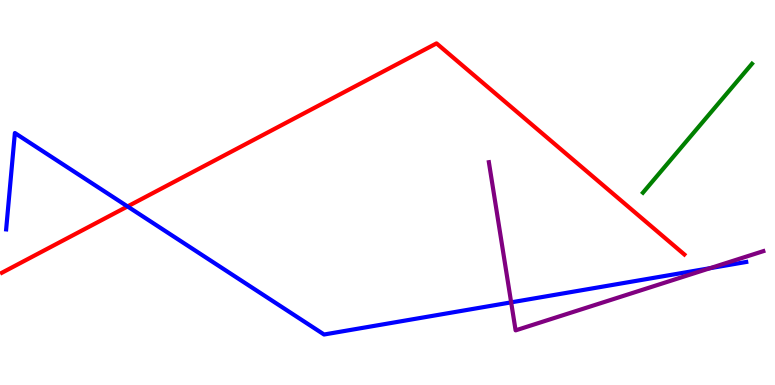[{'lines': ['blue', 'red'], 'intersections': [{'x': 1.65, 'y': 4.64}]}, {'lines': ['green', 'red'], 'intersections': []}, {'lines': ['purple', 'red'], 'intersections': []}, {'lines': ['blue', 'green'], 'intersections': []}, {'lines': ['blue', 'purple'], 'intersections': [{'x': 6.6, 'y': 2.15}, {'x': 9.16, 'y': 3.03}]}, {'lines': ['green', 'purple'], 'intersections': []}]